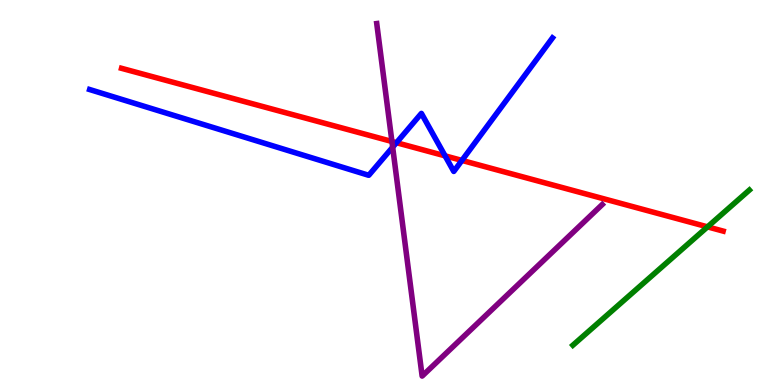[{'lines': ['blue', 'red'], 'intersections': [{'x': 5.12, 'y': 6.29}, {'x': 5.74, 'y': 5.95}, {'x': 5.96, 'y': 5.83}]}, {'lines': ['green', 'red'], 'intersections': [{'x': 9.13, 'y': 4.11}]}, {'lines': ['purple', 'red'], 'intersections': [{'x': 5.06, 'y': 6.33}]}, {'lines': ['blue', 'green'], 'intersections': []}, {'lines': ['blue', 'purple'], 'intersections': [{'x': 5.07, 'y': 6.18}]}, {'lines': ['green', 'purple'], 'intersections': []}]